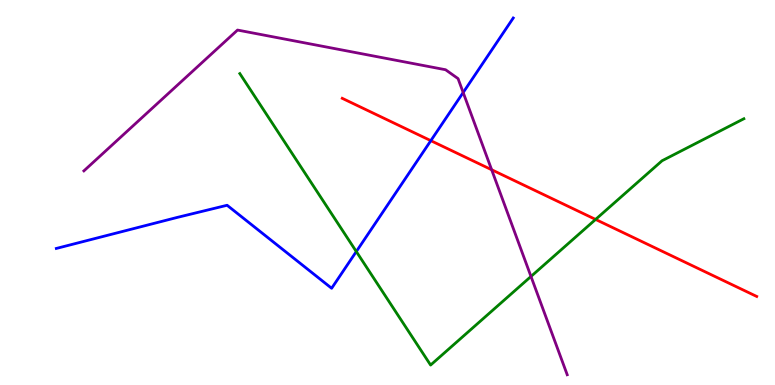[{'lines': ['blue', 'red'], 'intersections': [{'x': 5.56, 'y': 6.35}]}, {'lines': ['green', 'red'], 'intersections': [{'x': 7.69, 'y': 4.3}]}, {'lines': ['purple', 'red'], 'intersections': [{'x': 6.34, 'y': 5.59}]}, {'lines': ['blue', 'green'], 'intersections': [{'x': 4.6, 'y': 3.47}]}, {'lines': ['blue', 'purple'], 'intersections': [{'x': 5.98, 'y': 7.6}]}, {'lines': ['green', 'purple'], 'intersections': [{'x': 6.85, 'y': 2.82}]}]